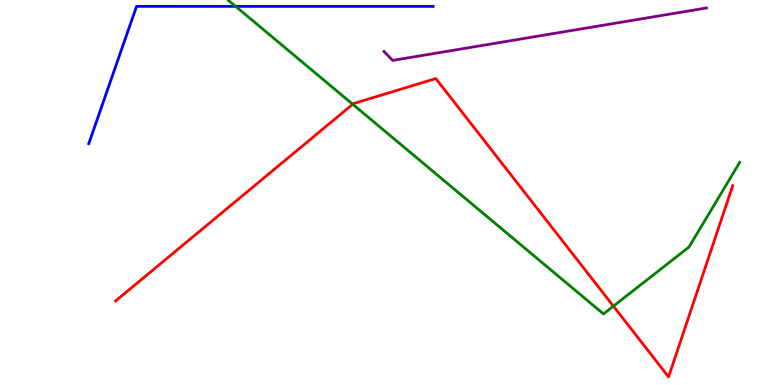[{'lines': ['blue', 'red'], 'intersections': []}, {'lines': ['green', 'red'], 'intersections': [{'x': 4.55, 'y': 7.29}, {'x': 7.91, 'y': 2.05}]}, {'lines': ['purple', 'red'], 'intersections': []}, {'lines': ['blue', 'green'], 'intersections': [{'x': 3.04, 'y': 9.83}]}, {'lines': ['blue', 'purple'], 'intersections': []}, {'lines': ['green', 'purple'], 'intersections': []}]